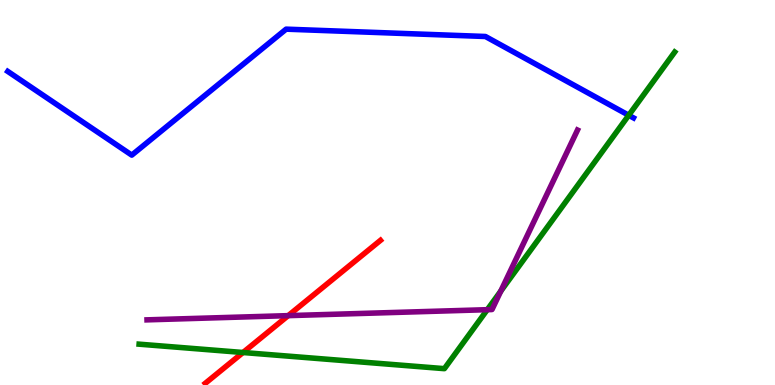[{'lines': ['blue', 'red'], 'intersections': []}, {'lines': ['green', 'red'], 'intersections': [{'x': 3.14, 'y': 0.844}]}, {'lines': ['purple', 'red'], 'intersections': [{'x': 3.72, 'y': 1.8}]}, {'lines': ['blue', 'green'], 'intersections': [{'x': 8.11, 'y': 7.01}]}, {'lines': ['blue', 'purple'], 'intersections': []}, {'lines': ['green', 'purple'], 'intersections': [{'x': 6.29, 'y': 1.96}, {'x': 6.46, 'y': 2.44}]}]